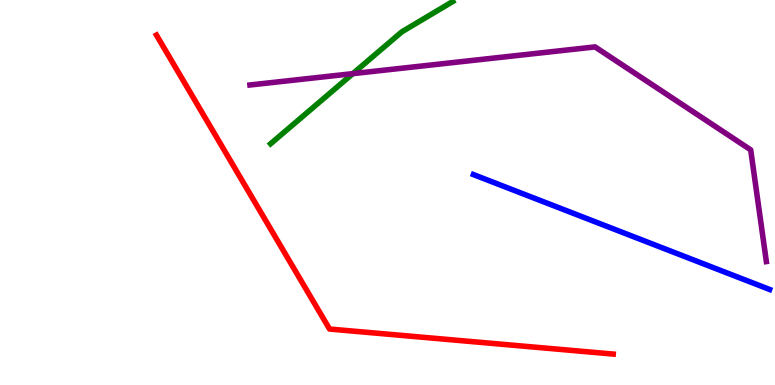[{'lines': ['blue', 'red'], 'intersections': []}, {'lines': ['green', 'red'], 'intersections': []}, {'lines': ['purple', 'red'], 'intersections': []}, {'lines': ['blue', 'green'], 'intersections': []}, {'lines': ['blue', 'purple'], 'intersections': []}, {'lines': ['green', 'purple'], 'intersections': [{'x': 4.55, 'y': 8.09}]}]